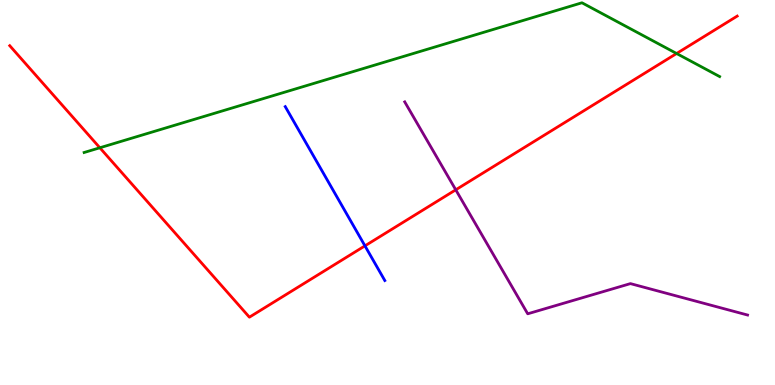[{'lines': ['blue', 'red'], 'intersections': [{'x': 4.71, 'y': 3.61}]}, {'lines': ['green', 'red'], 'intersections': [{'x': 1.29, 'y': 6.16}, {'x': 8.73, 'y': 8.61}]}, {'lines': ['purple', 'red'], 'intersections': [{'x': 5.88, 'y': 5.07}]}, {'lines': ['blue', 'green'], 'intersections': []}, {'lines': ['blue', 'purple'], 'intersections': []}, {'lines': ['green', 'purple'], 'intersections': []}]